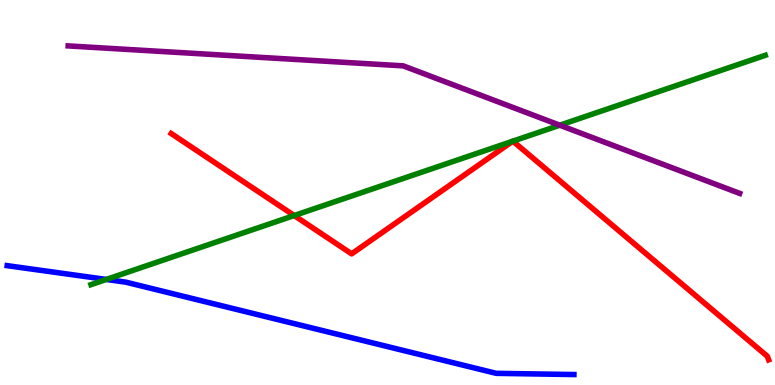[{'lines': ['blue', 'red'], 'intersections': []}, {'lines': ['green', 'red'], 'intersections': [{'x': 3.8, 'y': 4.4}, {'x': 6.62, 'y': 6.33}, {'x': 6.62, 'y': 6.33}]}, {'lines': ['purple', 'red'], 'intersections': []}, {'lines': ['blue', 'green'], 'intersections': [{'x': 1.37, 'y': 2.74}]}, {'lines': ['blue', 'purple'], 'intersections': []}, {'lines': ['green', 'purple'], 'intersections': [{'x': 7.22, 'y': 6.75}]}]